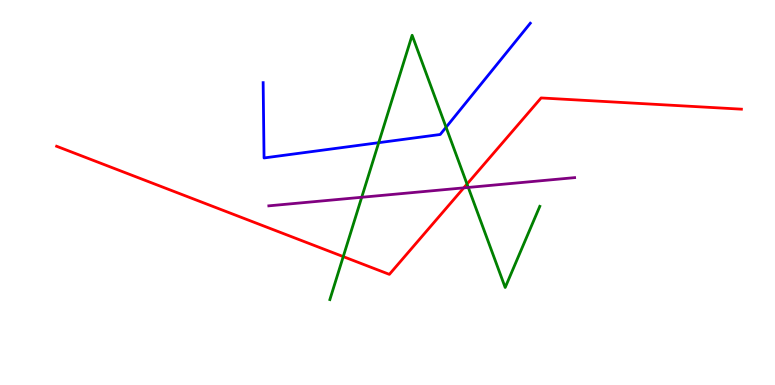[{'lines': ['blue', 'red'], 'intersections': []}, {'lines': ['green', 'red'], 'intersections': [{'x': 4.43, 'y': 3.33}, {'x': 6.03, 'y': 5.22}]}, {'lines': ['purple', 'red'], 'intersections': [{'x': 5.98, 'y': 5.12}]}, {'lines': ['blue', 'green'], 'intersections': [{'x': 4.89, 'y': 6.29}, {'x': 5.76, 'y': 6.69}]}, {'lines': ['blue', 'purple'], 'intersections': []}, {'lines': ['green', 'purple'], 'intersections': [{'x': 4.67, 'y': 4.88}, {'x': 6.04, 'y': 5.13}]}]